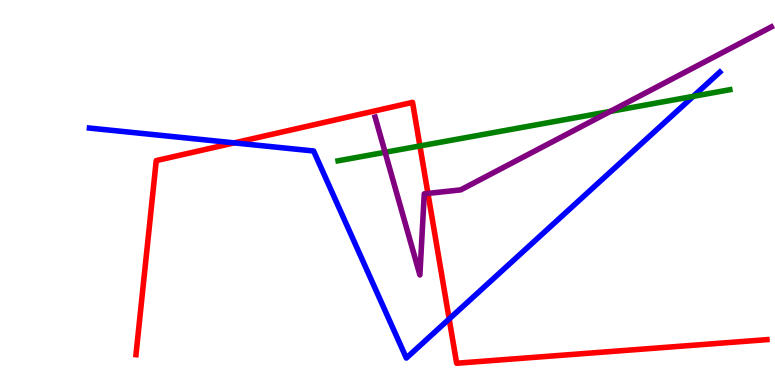[{'lines': ['blue', 'red'], 'intersections': [{'x': 3.02, 'y': 6.29}, {'x': 5.8, 'y': 1.71}]}, {'lines': ['green', 'red'], 'intersections': [{'x': 5.42, 'y': 6.21}]}, {'lines': ['purple', 'red'], 'intersections': [{'x': 5.52, 'y': 4.98}]}, {'lines': ['blue', 'green'], 'intersections': [{'x': 8.94, 'y': 7.5}]}, {'lines': ['blue', 'purple'], 'intersections': []}, {'lines': ['green', 'purple'], 'intersections': [{'x': 4.97, 'y': 6.04}, {'x': 7.87, 'y': 7.11}]}]